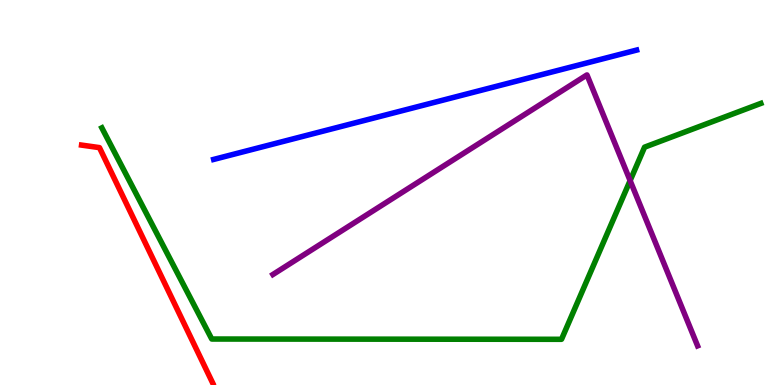[{'lines': ['blue', 'red'], 'intersections': []}, {'lines': ['green', 'red'], 'intersections': []}, {'lines': ['purple', 'red'], 'intersections': []}, {'lines': ['blue', 'green'], 'intersections': []}, {'lines': ['blue', 'purple'], 'intersections': []}, {'lines': ['green', 'purple'], 'intersections': [{'x': 8.13, 'y': 5.31}]}]